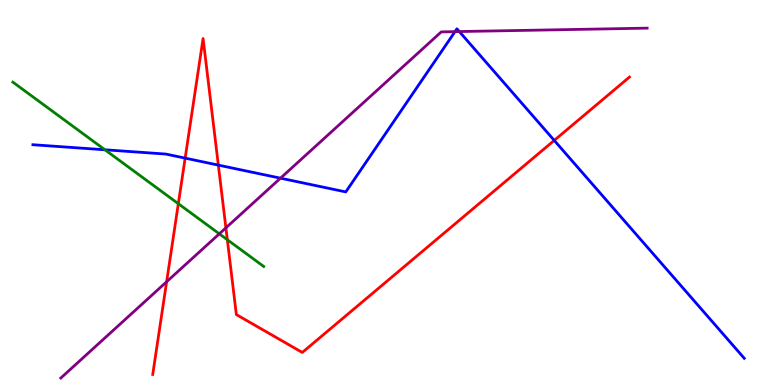[{'lines': ['blue', 'red'], 'intersections': [{'x': 2.39, 'y': 5.89}, {'x': 2.82, 'y': 5.71}, {'x': 7.15, 'y': 6.35}]}, {'lines': ['green', 'red'], 'intersections': [{'x': 2.3, 'y': 4.71}, {'x': 2.93, 'y': 3.77}]}, {'lines': ['purple', 'red'], 'intersections': [{'x': 2.15, 'y': 2.68}, {'x': 2.91, 'y': 4.08}]}, {'lines': ['blue', 'green'], 'intersections': [{'x': 1.35, 'y': 6.11}]}, {'lines': ['blue', 'purple'], 'intersections': [{'x': 3.62, 'y': 5.37}, {'x': 5.87, 'y': 9.18}, {'x': 5.93, 'y': 9.18}]}, {'lines': ['green', 'purple'], 'intersections': [{'x': 2.83, 'y': 3.93}]}]